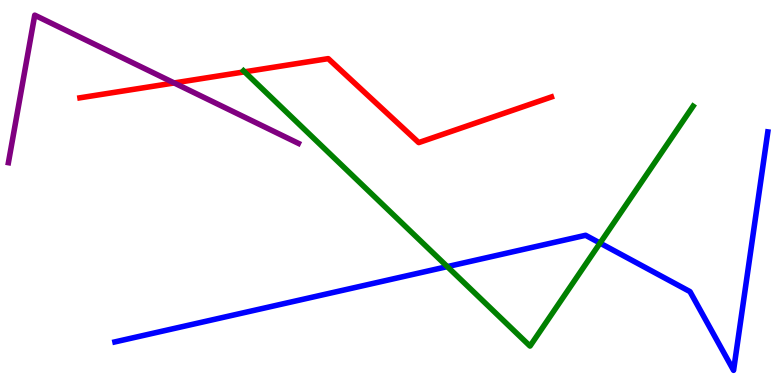[{'lines': ['blue', 'red'], 'intersections': []}, {'lines': ['green', 'red'], 'intersections': [{'x': 3.16, 'y': 8.13}]}, {'lines': ['purple', 'red'], 'intersections': [{'x': 2.25, 'y': 7.85}]}, {'lines': ['blue', 'green'], 'intersections': [{'x': 5.77, 'y': 3.07}, {'x': 7.74, 'y': 3.69}]}, {'lines': ['blue', 'purple'], 'intersections': []}, {'lines': ['green', 'purple'], 'intersections': []}]